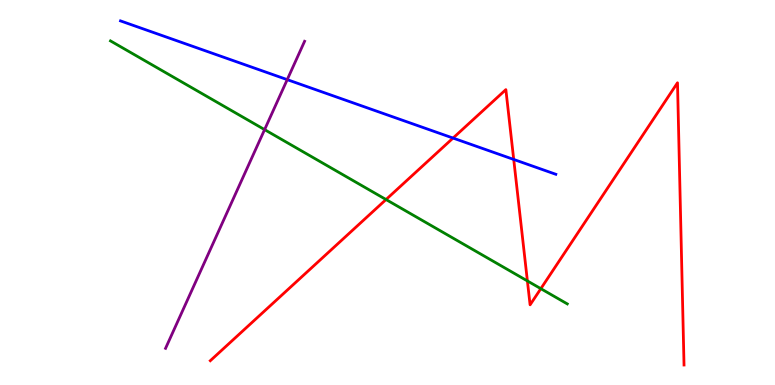[{'lines': ['blue', 'red'], 'intersections': [{'x': 5.85, 'y': 6.41}, {'x': 6.63, 'y': 5.86}]}, {'lines': ['green', 'red'], 'intersections': [{'x': 4.98, 'y': 4.82}, {'x': 6.81, 'y': 2.7}, {'x': 6.98, 'y': 2.5}]}, {'lines': ['purple', 'red'], 'intersections': []}, {'lines': ['blue', 'green'], 'intersections': []}, {'lines': ['blue', 'purple'], 'intersections': [{'x': 3.71, 'y': 7.93}]}, {'lines': ['green', 'purple'], 'intersections': [{'x': 3.41, 'y': 6.63}]}]